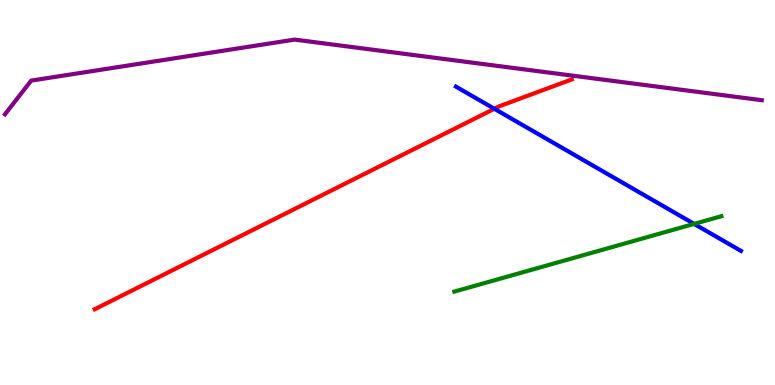[{'lines': ['blue', 'red'], 'intersections': [{'x': 6.38, 'y': 7.17}]}, {'lines': ['green', 'red'], 'intersections': []}, {'lines': ['purple', 'red'], 'intersections': []}, {'lines': ['blue', 'green'], 'intersections': [{'x': 8.96, 'y': 4.18}]}, {'lines': ['blue', 'purple'], 'intersections': []}, {'lines': ['green', 'purple'], 'intersections': []}]